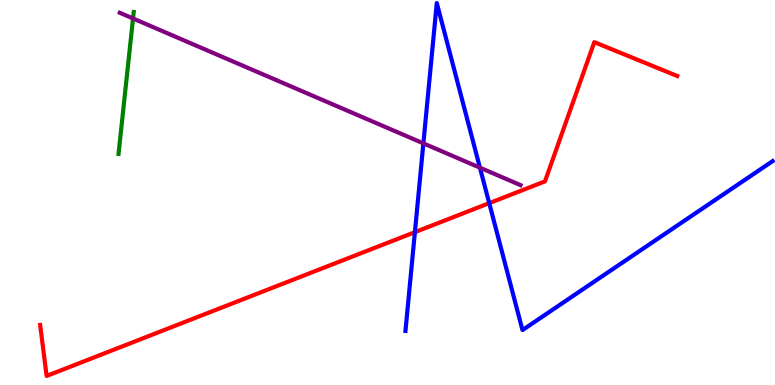[{'lines': ['blue', 'red'], 'intersections': [{'x': 5.35, 'y': 3.97}, {'x': 6.31, 'y': 4.72}]}, {'lines': ['green', 'red'], 'intersections': []}, {'lines': ['purple', 'red'], 'intersections': []}, {'lines': ['blue', 'green'], 'intersections': []}, {'lines': ['blue', 'purple'], 'intersections': [{'x': 5.46, 'y': 6.28}, {'x': 6.19, 'y': 5.64}]}, {'lines': ['green', 'purple'], 'intersections': [{'x': 1.72, 'y': 9.52}]}]